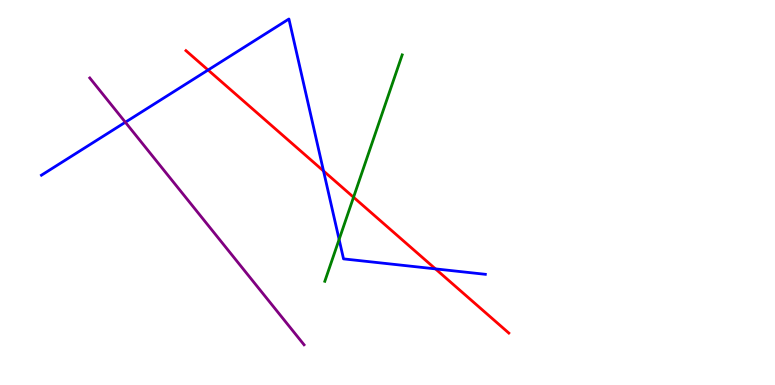[{'lines': ['blue', 'red'], 'intersections': [{'x': 2.68, 'y': 8.18}, {'x': 4.17, 'y': 5.56}, {'x': 5.62, 'y': 3.02}]}, {'lines': ['green', 'red'], 'intersections': [{'x': 4.56, 'y': 4.88}]}, {'lines': ['purple', 'red'], 'intersections': []}, {'lines': ['blue', 'green'], 'intersections': [{'x': 4.38, 'y': 3.78}]}, {'lines': ['blue', 'purple'], 'intersections': [{'x': 1.62, 'y': 6.82}]}, {'lines': ['green', 'purple'], 'intersections': []}]